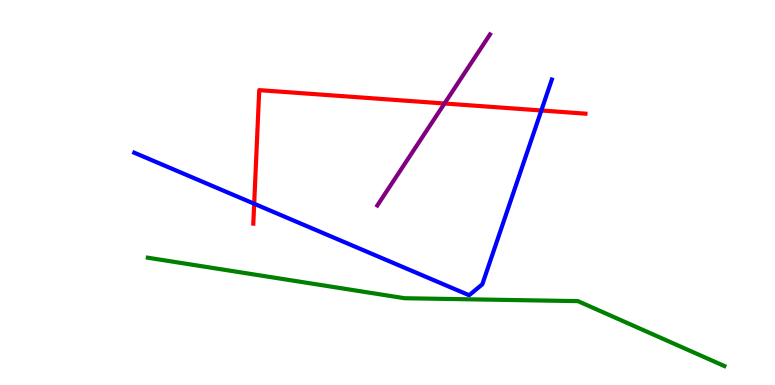[{'lines': ['blue', 'red'], 'intersections': [{'x': 3.28, 'y': 4.71}, {'x': 6.99, 'y': 7.13}]}, {'lines': ['green', 'red'], 'intersections': []}, {'lines': ['purple', 'red'], 'intersections': [{'x': 5.74, 'y': 7.31}]}, {'lines': ['blue', 'green'], 'intersections': []}, {'lines': ['blue', 'purple'], 'intersections': []}, {'lines': ['green', 'purple'], 'intersections': []}]